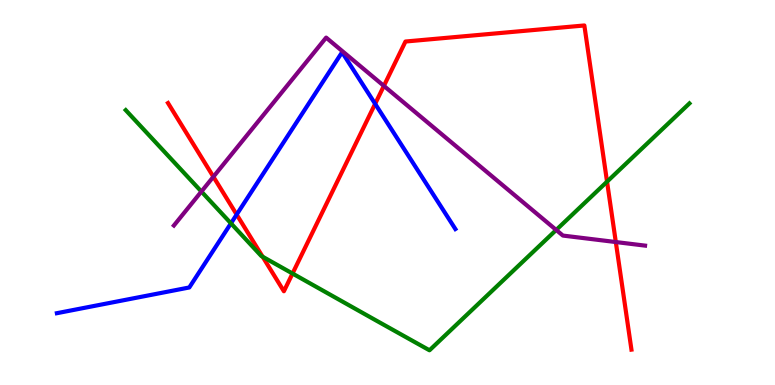[{'lines': ['blue', 'red'], 'intersections': [{'x': 3.05, 'y': 4.43}, {'x': 4.84, 'y': 7.3}]}, {'lines': ['green', 'red'], 'intersections': [{'x': 3.39, 'y': 3.33}, {'x': 3.77, 'y': 2.9}, {'x': 7.83, 'y': 5.28}]}, {'lines': ['purple', 'red'], 'intersections': [{'x': 2.75, 'y': 5.41}, {'x': 4.95, 'y': 7.77}, {'x': 7.95, 'y': 3.71}]}, {'lines': ['blue', 'green'], 'intersections': [{'x': 2.98, 'y': 4.2}]}, {'lines': ['blue', 'purple'], 'intersections': []}, {'lines': ['green', 'purple'], 'intersections': [{'x': 2.6, 'y': 5.02}, {'x': 7.18, 'y': 4.03}]}]